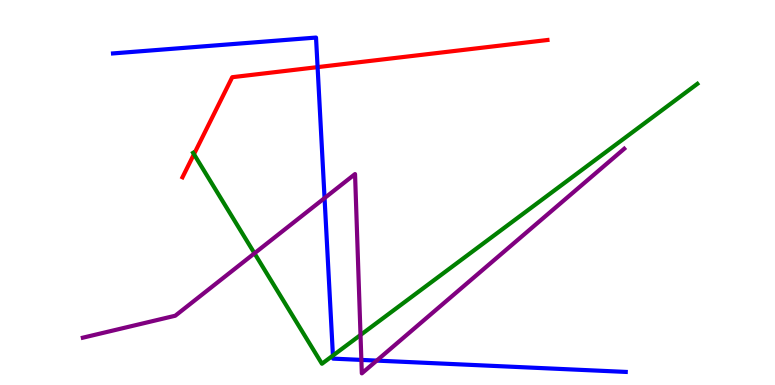[{'lines': ['blue', 'red'], 'intersections': [{'x': 4.1, 'y': 8.26}]}, {'lines': ['green', 'red'], 'intersections': [{'x': 2.5, 'y': 5.99}]}, {'lines': ['purple', 'red'], 'intersections': []}, {'lines': ['blue', 'green'], 'intersections': [{'x': 4.3, 'y': 0.765}]}, {'lines': ['blue', 'purple'], 'intersections': [{'x': 4.19, 'y': 4.85}, {'x': 4.66, 'y': 0.652}, {'x': 4.86, 'y': 0.634}]}, {'lines': ['green', 'purple'], 'intersections': [{'x': 3.28, 'y': 3.42}, {'x': 4.65, 'y': 1.3}]}]